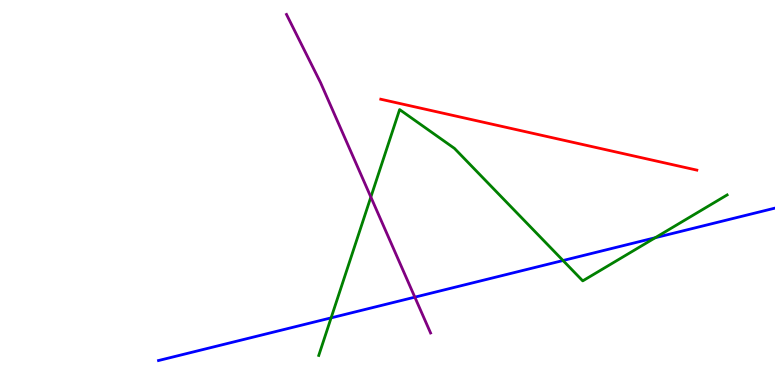[{'lines': ['blue', 'red'], 'intersections': []}, {'lines': ['green', 'red'], 'intersections': []}, {'lines': ['purple', 'red'], 'intersections': []}, {'lines': ['blue', 'green'], 'intersections': [{'x': 4.27, 'y': 1.74}, {'x': 7.26, 'y': 3.23}, {'x': 8.45, 'y': 3.83}]}, {'lines': ['blue', 'purple'], 'intersections': [{'x': 5.35, 'y': 2.28}]}, {'lines': ['green', 'purple'], 'intersections': [{'x': 4.79, 'y': 4.88}]}]